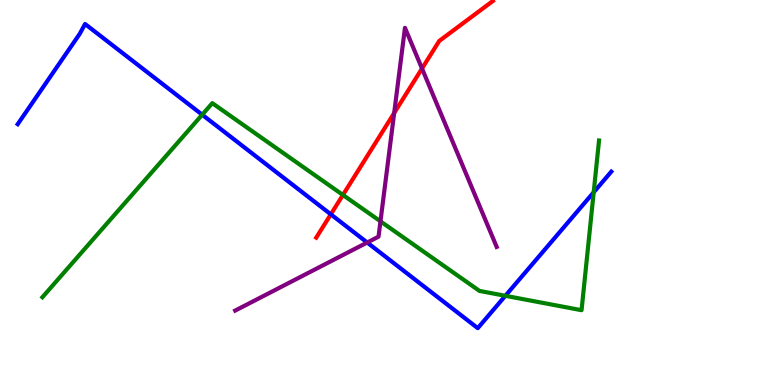[{'lines': ['blue', 'red'], 'intersections': [{'x': 4.27, 'y': 4.43}]}, {'lines': ['green', 'red'], 'intersections': [{'x': 4.42, 'y': 4.94}]}, {'lines': ['purple', 'red'], 'intersections': [{'x': 5.09, 'y': 7.06}, {'x': 5.45, 'y': 8.22}]}, {'lines': ['blue', 'green'], 'intersections': [{'x': 2.61, 'y': 7.02}, {'x': 6.52, 'y': 2.32}, {'x': 7.66, 'y': 5.01}]}, {'lines': ['blue', 'purple'], 'intersections': [{'x': 4.74, 'y': 3.7}]}, {'lines': ['green', 'purple'], 'intersections': [{'x': 4.91, 'y': 4.25}]}]